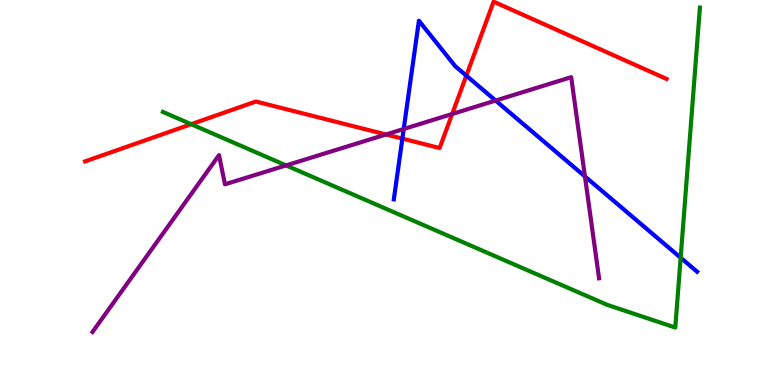[{'lines': ['blue', 'red'], 'intersections': [{'x': 5.19, 'y': 6.4}, {'x': 6.02, 'y': 8.03}]}, {'lines': ['green', 'red'], 'intersections': [{'x': 2.47, 'y': 6.77}]}, {'lines': ['purple', 'red'], 'intersections': [{'x': 4.98, 'y': 6.51}, {'x': 5.83, 'y': 7.04}]}, {'lines': ['blue', 'green'], 'intersections': [{'x': 8.78, 'y': 3.31}]}, {'lines': ['blue', 'purple'], 'intersections': [{'x': 5.21, 'y': 6.65}, {'x': 6.4, 'y': 7.39}, {'x': 7.55, 'y': 5.42}]}, {'lines': ['green', 'purple'], 'intersections': [{'x': 3.69, 'y': 5.7}]}]